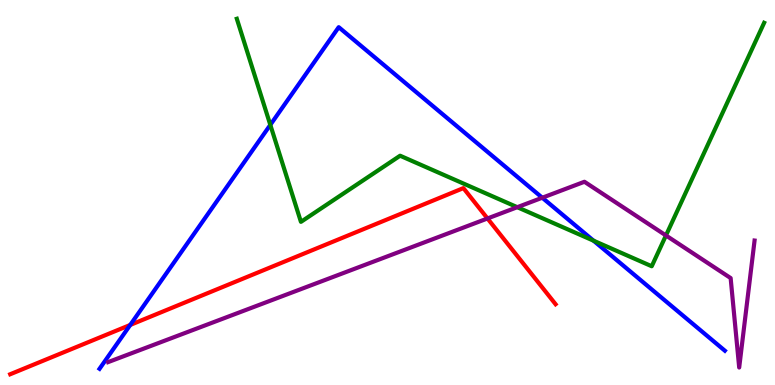[{'lines': ['blue', 'red'], 'intersections': [{'x': 1.68, 'y': 1.56}]}, {'lines': ['green', 'red'], 'intersections': []}, {'lines': ['purple', 'red'], 'intersections': [{'x': 6.29, 'y': 4.33}]}, {'lines': ['blue', 'green'], 'intersections': [{'x': 3.49, 'y': 6.76}, {'x': 7.66, 'y': 3.75}]}, {'lines': ['blue', 'purple'], 'intersections': [{'x': 7.0, 'y': 4.86}]}, {'lines': ['green', 'purple'], 'intersections': [{'x': 6.67, 'y': 4.62}, {'x': 8.59, 'y': 3.88}]}]